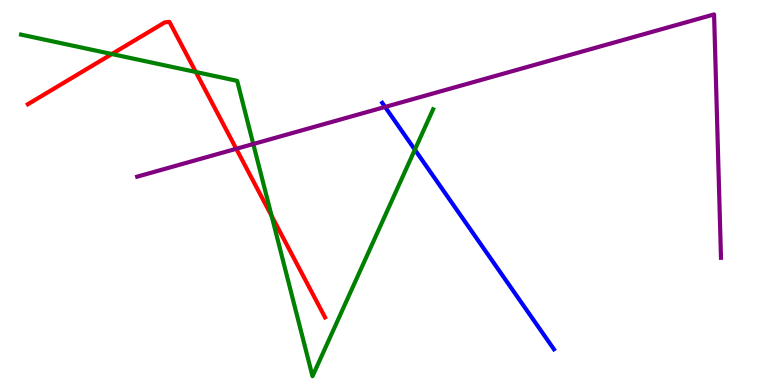[{'lines': ['blue', 'red'], 'intersections': []}, {'lines': ['green', 'red'], 'intersections': [{'x': 1.44, 'y': 8.6}, {'x': 2.53, 'y': 8.13}, {'x': 3.5, 'y': 4.39}]}, {'lines': ['purple', 'red'], 'intersections': [{'x': 3.05, 'y': 6.14}]}, {'lines': ['blue', 'green'], 'intersections': [{'x': 5.35, 'y': 6.11}]}, {'lines': ['blue', 'purple'], 'intersections': [{'x': 4.97, 'y': 7.22}]}, {'lines': ['green', 'purple'], 'intersections': [{'x': 3.27, 'y': 6.26}]}]